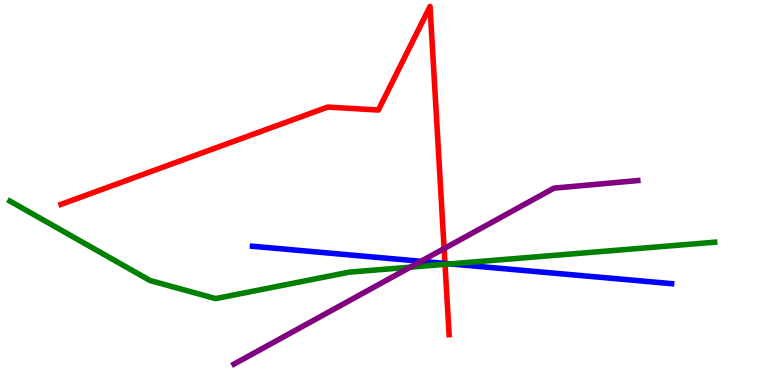[{'lines': ['blue', 'red'], 'intersections': [{'x': 5.74, 'y': 3.16}]}, {'lines': ['green', 'red'], 'intersections': [{'x': 5.74, 'y': 3.13}]}, {'lines': ['purple', 'red'], 'intersections': [{'x': 5.73, 'y': 3.54}]}, {'lines': ['blue', 'green'], 'intersections': [{'x': 5.81, 'y': 3.15}]}, {'lines': ['blue', 'purple'], 'intersections': [{'x': 5.43, 'y': 3.21}]}, {'lines': ['green', 'purple'], 'intersections': [{'x': 5.29, 'y': 3.06}]}]